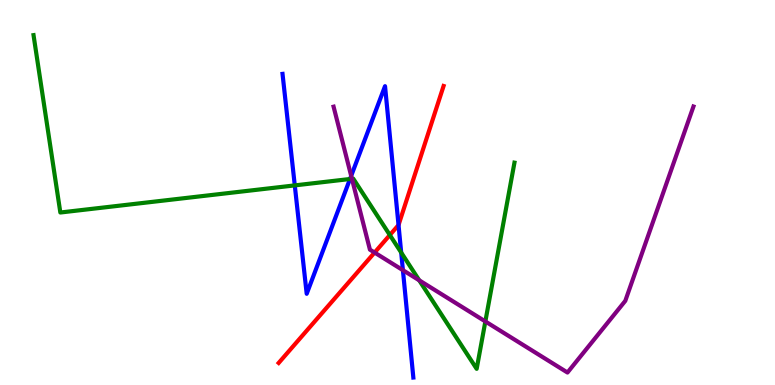[{'lines': ['blue', 'red'], 'intersections': [{'x': 5.14, 'y': 4.16}]}, {'lines': ['green', 'red'], 'intersections': [{'x': 5.03, 'y': 3.9}]}, {'lines': ['purple', 'red'], 'intersections': [{'x': 4.83, 'y': 3.44}]}, {'lines': ['blue', 'green'], 'intersections': [{'x': 3.8, 'y': 5.18}, {'x': 4.52, 'y': 5.35}, {'x': 5.18, 'y': 3.44}]}, {'lines': ['blue', 'purple'], 'intersections': [{'x': 4.53, 'y': 5.43}, {'x': 5.2, 'y': 2.98}]}, {'lines': ['green', 'purple'], 'intersections': [{'x': 4.54, 'y': 5.36}, {'x': 5.41, 'y': 2.72}, {'x': 6.26, 'y': 1.65}]}]